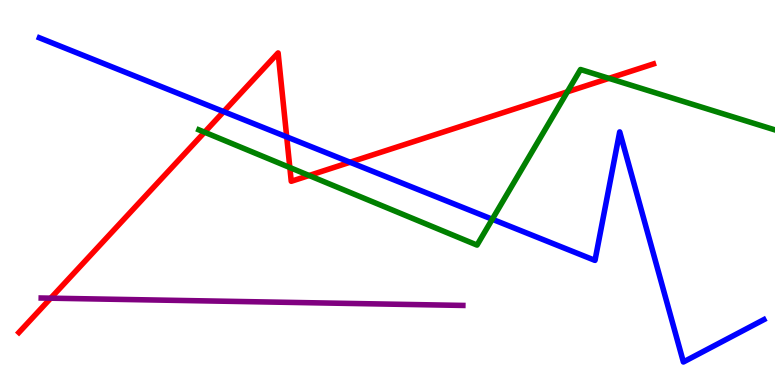[{'lines': ['blue', 'red'], 'intersections': [{'x': 2.89, 'y': 7.1}, {'x': 3.7, 'y': 6.44}, {'x': 4.52, 'y': 5.79}]}, {'lines': ['green', 'red'], 'intersections': [{'x': 2.64, 'y': 6.57}, {'x': 3.74, 'y': 5.65}, {'x': 3.99, 'y': 5.44}, {'x': 7.32, 'y': 7.61}, {'x': 7.86, 'y': 7.96}]}, {'lines': ['purple', 'red'], 'intersections': [{'x': 0.654, 'y': 2.26}]}, {'lines': ['blue', 'green'], 'intersections': [{'x': 6.35, 'y': 4.31}]}, {'lines': ['blue', 'purple'], 'intersections': []}, {'lines': ['green', 'purple'], 'intersections': []}]